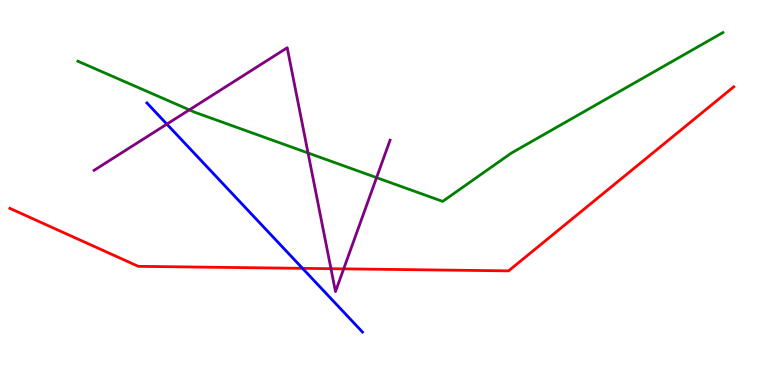[{'lines': ['blue', 'red'], 'intersections': [{'x': 3.9, 'y': 3.03}]}, {'lines': ['green', 'red'], 'intersections': []}, {'lines': ['purple', 'red'], 'intersections': [{'x': 4.27, 'y': 3.02}, {'x': 4.43, 'y': 3.02}]}, {'lines': ['blue', 'green'], 'intersections': []}, {'lines': ['blue', 'purple'], 'intersections': [{'x': 2.15, 'y': 6.78}]}, {'lines': ['green', 'purple'], 'intersections': [{'x': 2.44, 'y': 7.15}, {'x': 3.97, 'y': 6.03}, {'x': 4.86, 'y': 5.39}]}]